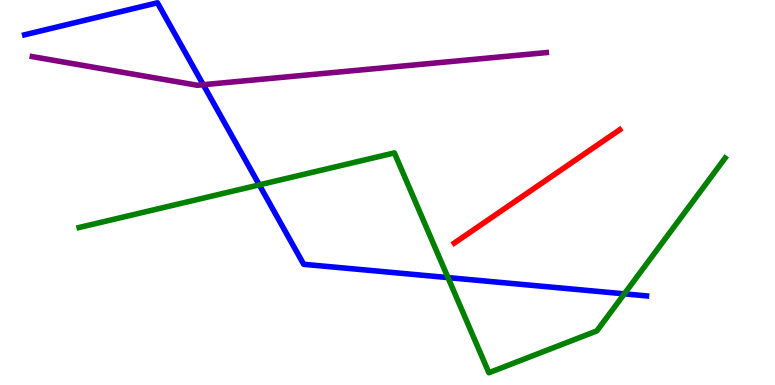[{'lines': ['blue', 'red'], 'intersections': []}, {'lines': ['green', 'red'], 'intersections': []}, {'lines': ['purple', 'red'], 'intersections': []}, {'lines': ['blue', 'green'], 'intersections': [{'x': 3.35, 'y': 5.2}, {'x': 5.78, 'y': 2.79}, {'x': 8.06, 'y': 2.37}]}, {'lines': ['blue', 'purple'], 'intersections': [{'x': 2.62, 'y': 7.8}]}, {'lines': ['green', 'purple'], 'intersections': []}]